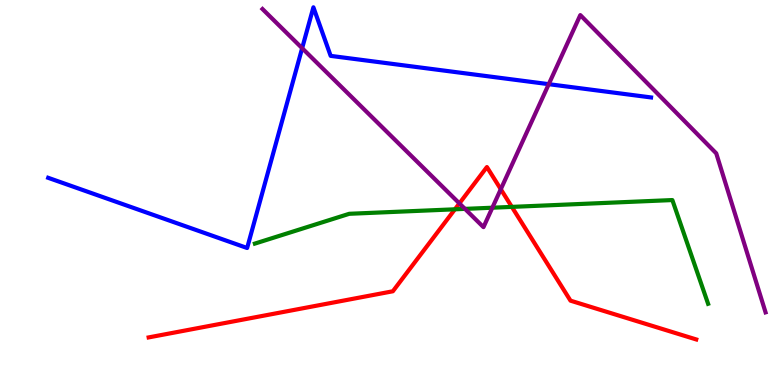[{'lines': ['blue', 'red'], 'intersections': []}, {'lines': ['green', 'red'], 'intersections': [{'x': 5.87, 'y': 4.56}, {'x': 6.6, 'y': 4.63}]}, {'lines': ['purple', 'red'], 'intersections': [{'x': 5.93, 'y': 4.72}, {'x': 6.46, 'y': 5.09}]}, {'lines': ['blue', 'green'], 'intersections': []}, {'lines': ['blue', 'purple'], 'intersections': [{'x': 3.9, 'y': 8.75}, {'x': 7.08, 'y': 7.81}]}, {'lines': ['green', 'purple'], 'intersections': [{'x': 6.0, 'y': 4.57}, {'x': 6.35, 'y': 4.6}]}]